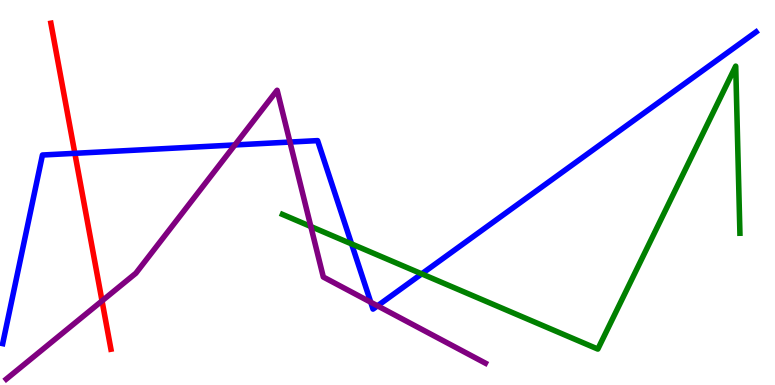[{'lines': ['blue', 'red'], 'intersections': [{'x': 0.966, 'y': 6.02}]}, {'lines': ['green', 'red'], 'intersections': []}, {'lines': ['purple', 'red'], 'intersections': [{'x': 1.32, 'y': 2.19}]}, {'lines': ['blue', 'green'], 'intersections': [{'x': 4.54, 'y': 3.66}, {'x': 5.44, 'y': 2.89}]}, {'lines': ['blue', 'purple'], 'intersections': [{'x': 3.03, 'y': 6.24}, {'x': 3.74, 'y': 6.31}, {'x': 4.78, 'y': 2.15}, {'x': 4.87, 'y': 2.06}]}, {'lines': ['green', 'purple'], 'intersections': [{'x': 4.01, 'y': 4.12}]}]